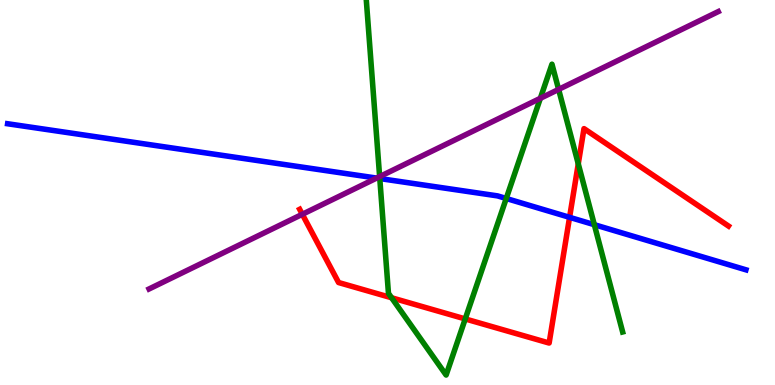[{'lines': ['blue', 'red'], 'intersections': [{'x': 7.35, 'y': 4.36}]}, {'lines': ['green', 'red'], 'intersections': [{'x': 5.05, 'y': 2.27}, {'x': 6.0, 'y': 1.72}, {'x': 7.46, 'y': 5.74}]}, {'lines': ['purple', 'red'], 'intersections': [{'x': 3.9, 'y': 4.43}]}, {'lines': ['blue', 'green'], 'intersections': [{'x': 4.9, 'y': 5.36}, {'x': 6.53, 'y': 4.84}, {'x': 7.67, 'y': 4.16}]}, {'lines': ['blue', 'purple'], 'intersections': [{'x': 4.86, 'y': 5.37}]}, {'lines': ['green', 'purple'], 'intersections': [{'x': 4.9, 'y': 5.41}, {'x': 6.97, 'y': 7.45}, {'x': 7.21, 'y': 7.68}]}]